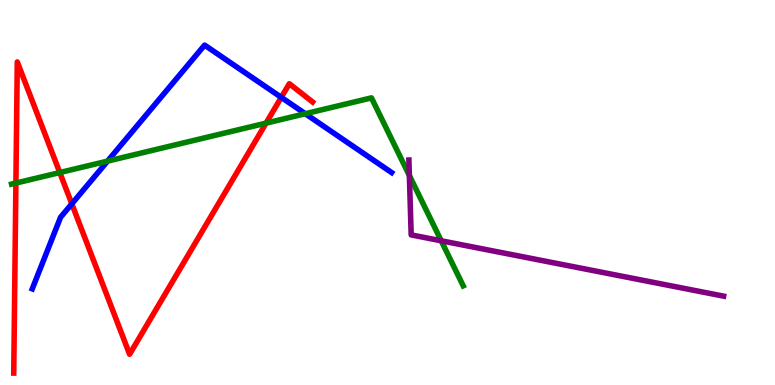[{'lines': ['blue', 'red'], 'intersections': [{'x': 0.927, 'y': 4.71}, {'x': 3.63, 'y': 7.47}]}, {'lines': ['green', 'red'], 'intersections': [{'x': 0.205, 'y': 5.25}, {'x': 0.771, 'y': 5.52}, {'x': 3.43, 'y': 6.8}]}, {'lines': ['purple', 'red'], 'intersections': []}, {'lines': ['blue', 'green'], 'intersections': [{'x': 1.39, 'y': 5.82}, {'x': 3.94, 'y': 7.05}]}, {'lines': ['blue', 'purple'], 'intersections': []}, {'lines': ['green', 'purple'], 'intersections': [{'x': 5.28, 'y': 5.44}, {'x': 5.69, 'y': 3.75}]}]